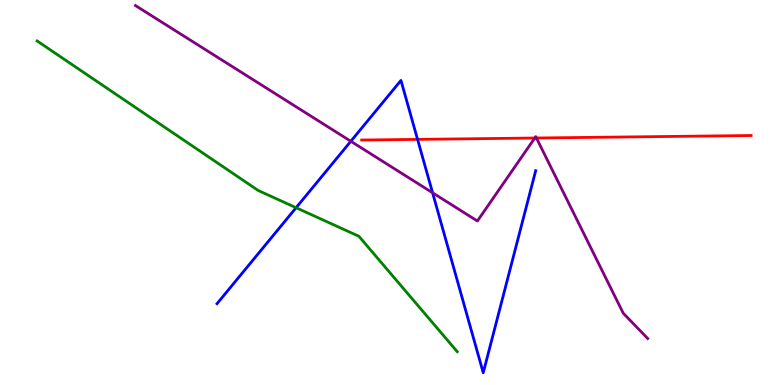[{'lines': ['blue', 'red'], 'intersections': [{'x': 5.39, 'y': 6.38}]}, {'lines': ['green', 'red'], 'intersections': []}, {'lines': ['purple', 'red'], 'intersections': [{'x': 6.9, 'y': 6.41}, {'x': 6.92, 'y': 6.42}]}, {'lines': ['blue', 'green'], 'intersections': [{'x': 3.82, 'y': 4.6}]}, {'lines': ['blue', 'purple'], 'intersections': [{'x': 4.53, 'y': 6.33}, {'x': 5.58, 'y': 4.99}]}, {'lines': ['green', 'purple'], 'intersections': []}]